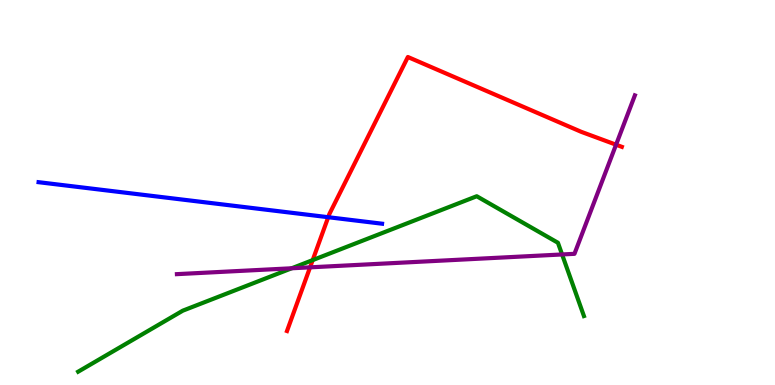[{'lines': ['blue', 'red'], 'intersections': [{'x': 4.24, 'y': 4.36}]}, {'lines': ['green', 'red'], 'intersections': [{'x': 4.03, 'y': 3.24}]}, {'lines': ['purple', 'red'], 'intersections': [{'x': 4.0, 'y': 3.06}, {'x': 7.95, 'y': 6.24}]}, {'lines': ['blue', 'green'], 'intersections': []}, {'lines': ['blue', 'purple'], 'intersections': []}, {'lines': ['green', 'purple'], 'intersections': [{'x': 3.76, 'y': 3.03}, {'x': 7.25, 'y': 3.39}]}]